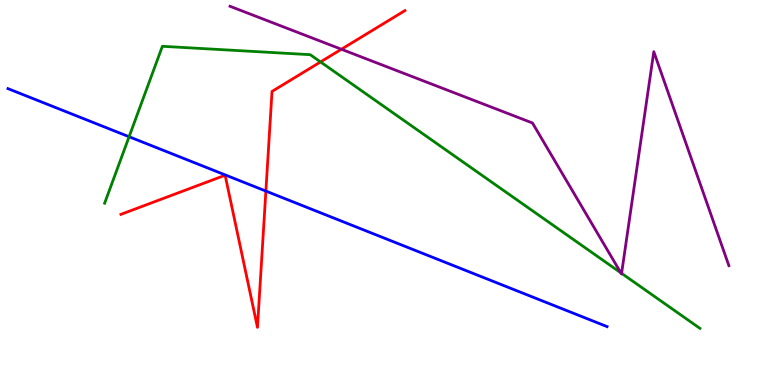[{'lines': ['blue', 'red'], 'intersections': [{'x': 3.43, 'y': 5.04}]}, {'lines': ['green', 'red'], 'intersections': [{'x': 4.14, 'y': 8.39}]}, {'lines': ['purple', 'red'], 'intersections': [{'x': 4.4, 'y': 8.72}]}, {'lines': ['blue', 'green'], 'intersections': [{'x': 1.67, 'y': 6.45}]}, {'lines': ['blue', 'purple'], 'intersections': []}, {'lines': ['green', 'purple'], 'intersections': [{'x': 8.01, 'y': 2.91}, {'x': 8.02, 'y': 2.9}]}]